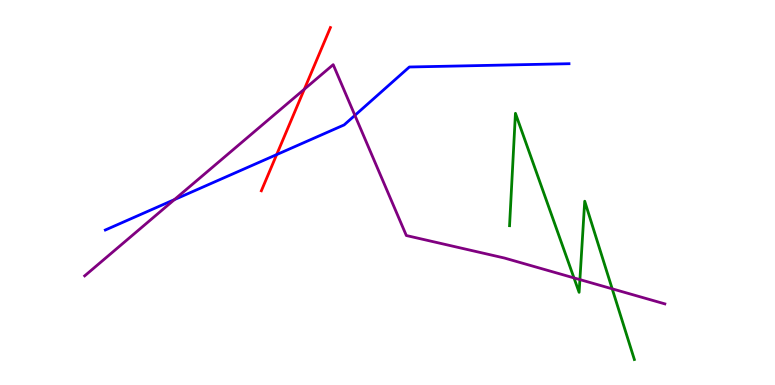[{'lines': ['blue', 'red'], 'intersections': [{'x': 3.57, 'y': 5.98}]}, {'lines': ['green', 'red'], 'intersections': []}, {'lines': ['purple', 'red'], 'intersections': [{'x': 3.93, 'y': 7.68}]}, {'lines': ['blue', 'green'], 'intersections': []}, {'lines': ['blue', 'purple'], 'intersections': [{'x': 2.25, 'y': 4.82}, {'x': 4.58, 'y': 7.0}]}, {'lines': ['green', 'purple'], 'intersections': [{'x': 7.41, 'y': 2.78}, {'x': 7.48, 'y': 2.74}, {'x': 7.9, 'y': 2.5}]}]